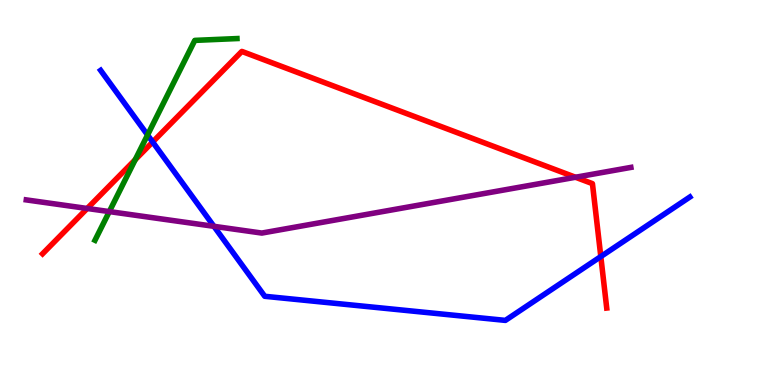[{'lines': ['blue', 'red'], 'intersections': [{'x': 1.97, 'y': 6.31}, {'x': 7.75, 'y': 3.34}]}, {'lines': ['green', 'red'], 'intersections': [{'x': 1.74, 'y': 5.85}]}, {'lines': ['purple', 'red'], 'intersections': [{'x': 1.13, 'y': 4.59}, {'x': 7.43, 'y': 5.4}]}, {'lines': ['blue', 'green'], 'intersections': [{'x': 1.9, 'y': 6.49}]}, {'lines': ['blue', 'purple'], 'intersections': [{'x': 2.76, 'y': 4.12}]}, {'lines': ['green', 'purple'], 'intersections': [{'x': 1.41, 'y': 4.5}]}]